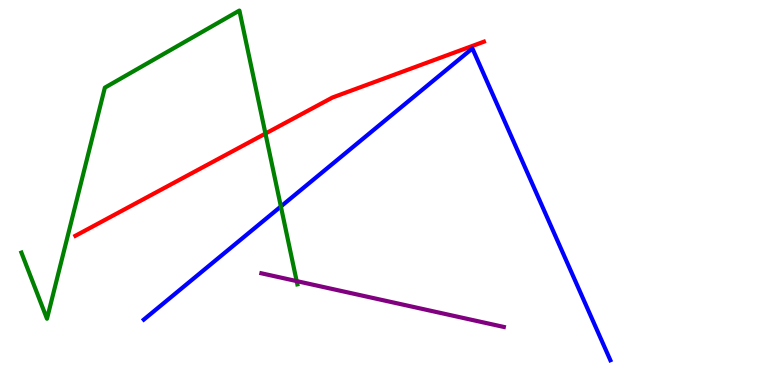[{'lines': ['blue', 'red'], 'intersections': []}, {'lines': ['green', 'red'], 'intersections': [{'x': 3.43, 'y': 6.53}]}, {'lines': ['purple', 'red'], 'intersections': []}, {'lines': ['blue', 'green'], 'intersections': [{'x': 3.62, 'y': 4.64}]}, {'lines': ['blue', 'purple'], 'intersections': []}, {'lines': ['green', 'purple'], 'intersections': [{'x': 3.83, 'y': 2.7}]}]